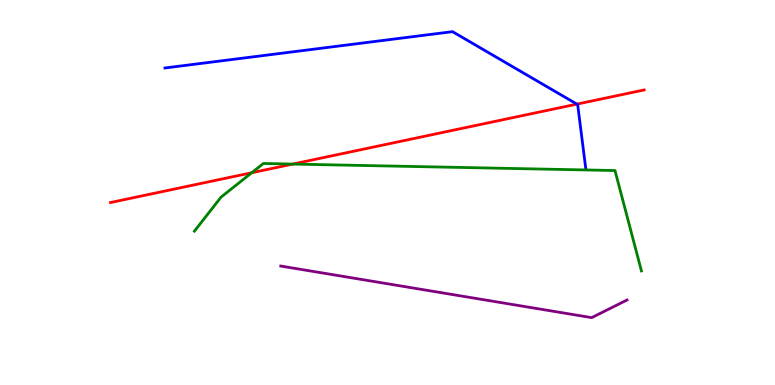[{'lines': ['blue', 'red'], 'intersections': [{'x': 7.44, 'y': 7.3}]}, {'lines': ['green', 'red'], 'intersections': [{'x': 3.25, 'y': 5.51}, {'x': 3.78, 'y': 5.74}]}, {'lines': ['purple', 'red'], 'intersections': []}, {'lines': ['blue', 'green'], 'intersections': []}, {'lines': ['blue', 'purple'], 'intersections': []}, {'lines': ['green', 'purple'], 'intersections': []}]